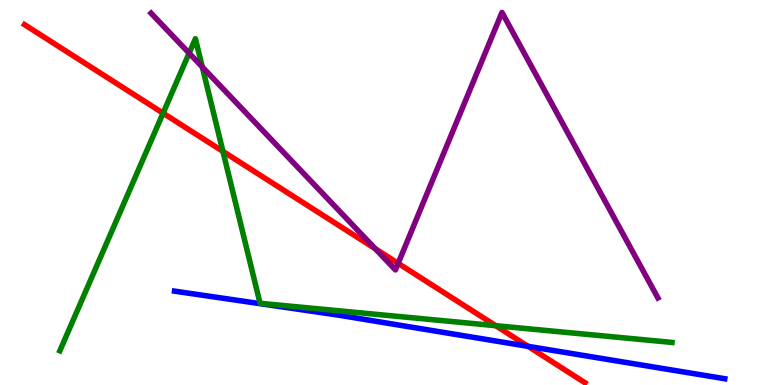[{'lines': ['blue', 'red'], 'intersections': [{'x': 6.81, 'y': 1.0}]}, {'lines': ['green', 'red'], 'intersections': [{'x': 2.1, 'y': 7.06}, {'x': 2.88, 'y': 6.07}, {'x': 6.4, 'y': 1.54}]}, {'lines': ['purple', 'red'], 'intersections': [{'x': 4.84, 'y': 3.54}, {'x': 5.14, 'y': 3.16}]}, {'lines': ['blue', 'green'], 'intersections': []}, {'lines': ['blue', 'purple'], 'intersections': []}, {'lines': ['green', 'purple'], 'intersections': [{'x': 2.44, 'y': 8.62}, {'x': 2.61, 'y': 8.26}]}]